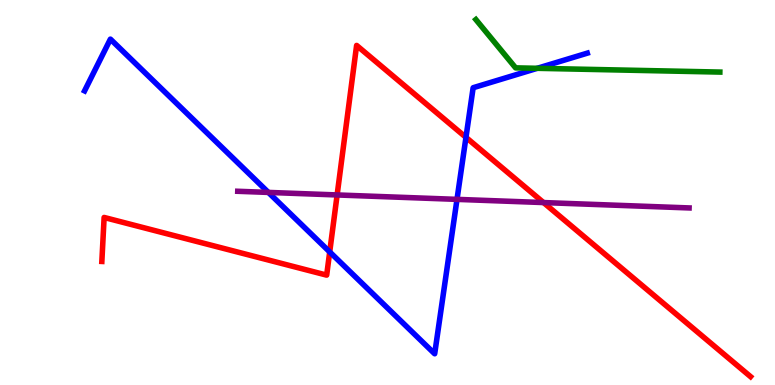[{'lines': ['blue', 'red'], 'intersections': [{'x': 4.25, 'y': 3.46}, {'x': 6.01, 'y': 6.43}]}, {'lines': ['green', 'red'], 'intersections': []}, {'lines': ['purple', 'red'], 'intersections': [{'x': 4.35, 'y': 4.94}, {'x': 7.01, 'y': 4.74}]}, {'lines': ['blue', 'green'], 'intersections': [{'x': 6.93, 'y': 8.23}]}, {'lines': ['blue', 'purple'], 'intersections': [{'x': 3.46, 'y': 5.0}, {'x': 5.9, 'y': 4.82}]}, {'lines': ['green', 'purple'], 'intersections': []}]